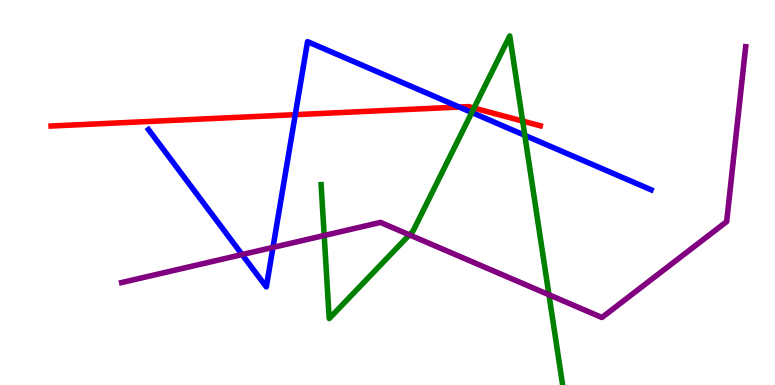[{'lines': ['blue', 'red'], 'intersections': [{'x': 3.81, 'y': 7.02}, {'x': 5.93, 'y': 7.22}]}, {'lines': ['green', 'red'], 'intersections': [{'x': 6.12, 'y': 7.19}, {'x': 6.74, 'y': 6.86}]}, {'lines': ['purple', 'red'], 'intersections': []}, {'lines': ['blue', 'green'], 'intersections': [{'x': 6.09, 'y': 7.08}, {'x': 6.77, 'y': 6.48}]}, {'lines': ['blue', 'purple'], 'intersections': [{'x': 3.12, 'y': 3.39}, {'x': 3.52, 'y': 3.57}]}, {'lines': ['green', 'purple'], 'intersections': [{'x': 4.18, 'y': 3.88}, {'x': 5.28, 'y': 3.9}, {'x': 7.08, 'y': 2.34}]}]